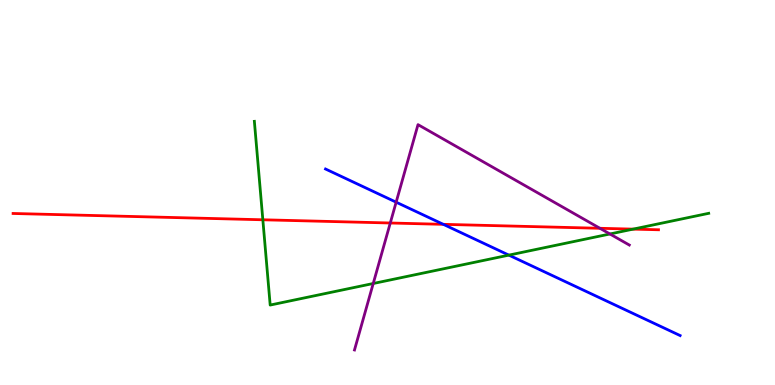[{'lines': ['blue', 'red'], 'intersections': [{'x': 5.72, 'y': 4.17}]}, {'lines': ['green', 'red'], 'intersections': [{'x': 3.39, 'y': 4.29}, {'x': 8.17, 'y': 4.05}]}, {'lines': ['purple', 'red'], 'intersections': [{'x': 5.04, 'y': 4.21}, {'x': 7.74, 'y': 4.07}]}, {'lines': ['blue', 'green'], 'intersections': [{'x': 6.57, 'y': 3.37}]}, {'lines': ['blue', 'purple'], 'intersections': [{'x': 5.11, 'y': 4.75}]}, {'lines': ['green', 'purple'], 'intersections': [{'x': 4.82, 'y': 2.64}, {'x': 7.87, 'y': 3.92}]}]